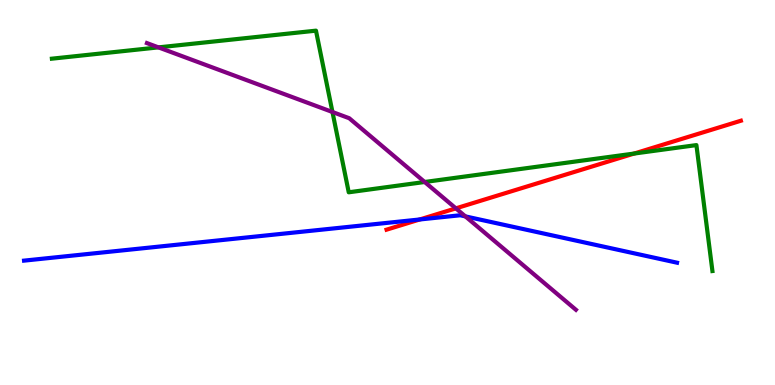[{'lines': ['blue', 'red'], 'intersections': [{'x': 5.42, 'y': 4.3}]}, {'lines': ['green', 'red'], 'intersections': [{'x': 8.18, 'y': 6.01}]}, {'lines': ['purple', 'red'], 'intersections': [{'x': 5.88, 'y': 4.59}]}, {'lines': ['blue', 'green'], 'intersections': []}, {'lines': ['blue', 'purple'], 'intersections': [{'x': 6.01, 'y': 4.38}]}, {'lines': ['green', 'purple'], 'intersections': [{'x': 2.04, 'y': 8.77}, {'x': 4.29, 'y': 7.09}, {'x': 5.48, 'y': 5.27}]}]